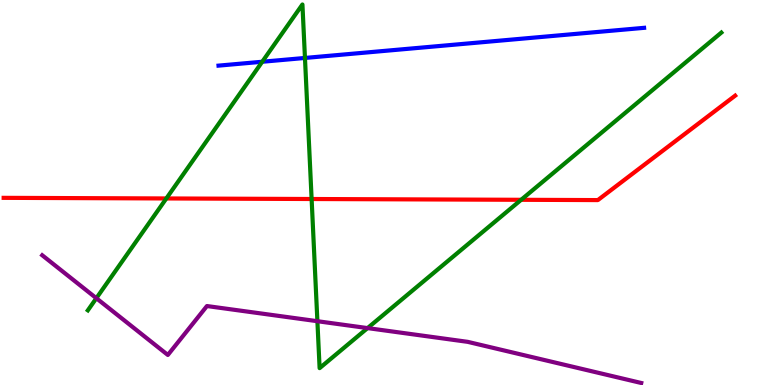[{'lines': ['blue', 'red'], 'intersections': []}, {'lines': ['green', 'red'], 'intersections': [{'x': 2.15, 'y': 4.85}, {'x': 4.02, 'y': 4.83}, {'x': 6.72, 'y': 4.81}]}, {'lines': ['purple', 'red'], 'intersections': []}, {'lines': ['blue', 'green'], 'intersections': [{'x': 3.38, 'y': 8.4}, {'x': 3.93, 'y': 8.49}]}, {'lines': ['blue', 'purple'], 'intersections': []}, {'lines': ['green', 'purple'], 'intersections': [{'x': 1.24, 'y': 2.25}, {'x': 4.1, 'y': 1.66}, {'x': 4.74, 'y': 1.48}]}]